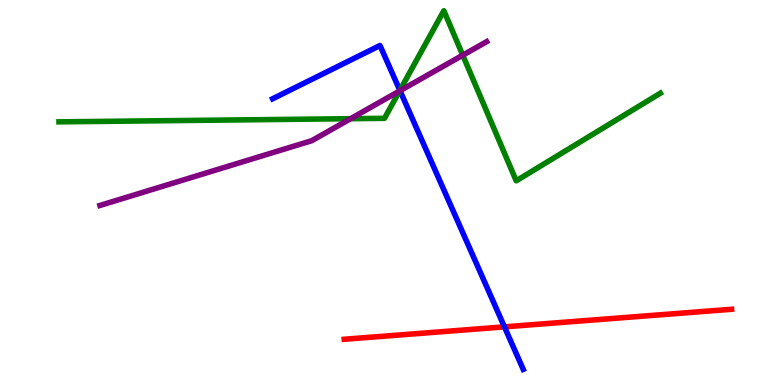[{'lines': ['blue', 'red'], 'intersections': [{'x': 6.51, 'y': 1.51}]}, {'lines': ['green', 'red'], 'intersections': []}, {'lines': ['purple', 'red'], 'intersections': []}, {'lines': ['blue', 'green'], 'intersections': [{'x': 5.16, 'y': 7.65}]}, {'lines': ['blue', 'purple'], 'intersections': [{'x': 5.16, 'y': 7.64}]}, {'lines': ['green', 'purple'], 'intersections': [{'x': 4.52, 'y': 6.92}, {'x': 5.16, 'y': 7.64}, {'x': 5.97, 'y': 8.57}]}]